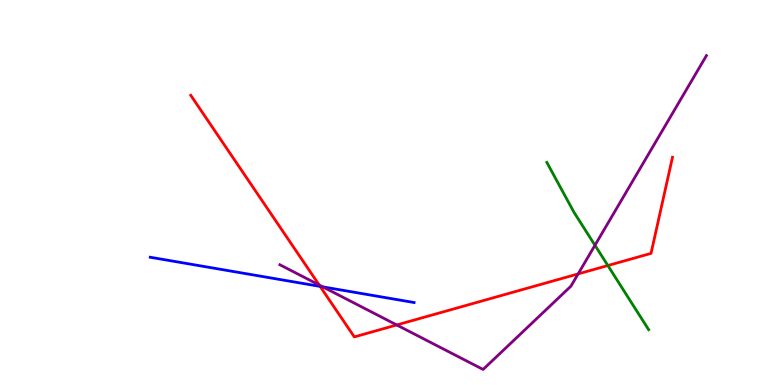[{'lines': ['blue', 'red'], 'intersections': [{'x': 4.13, 'y': 2.56}]}, {'lines': ['green', 'red'], 'intersections': [{'x': 7.84, 'y': 3.1}]}, {'lines': ['purple', 'red'], 'intersections': [{'x': 4.12, 'y': 2.6}, {'x': 5.12, 'y': 1.56}, {'x': 7.46, 'y': 2.89}]}, {'lines': ['blue', 'green'], 'intersections': []}, {'lines': ['blue', 'purple'], 'intersections': [{'x': 4.16, 'y': 2.55}]}, {'lines': ['green', 'purple'], 'intersections': [{'x': 7.68, 'y': 3.63}]}]